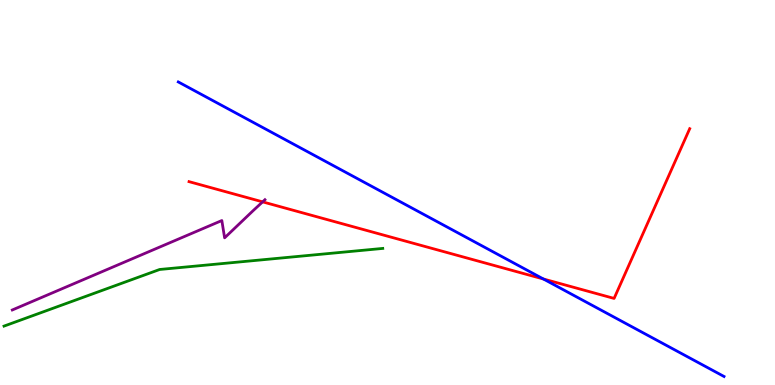[{'lines': ['blue', 'red'], 'intersections': [{'x': 7.01, 'y': 2.75}]}, {'lines': ['green', 'red'], 'intersections': []}, {'lines': ['purple', 'red'], 'intersections': [{'x': 3.39, 'y': 4.76}]}, {'lines': ['blue', 'green'], 'intersections': []}, {'lines': ['blue', 'purple'], 'intersections': []}, {'lines': ['green', 'purple'], 'intersections': []}]